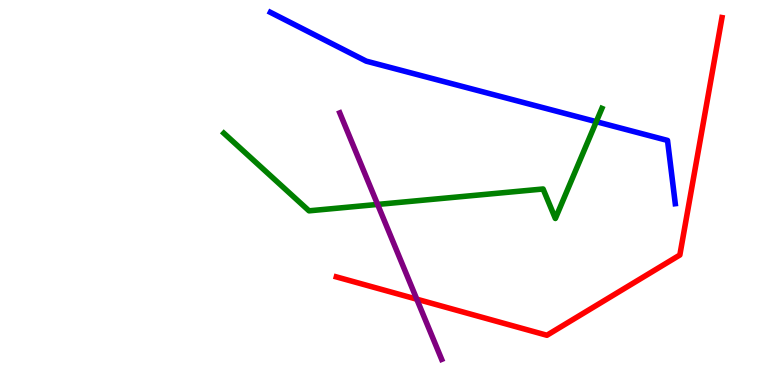[{'lines': ['blue', 'red'], 'intersections': []}, {'lines': ['green', 'red'], 'intersections': []}, {'lines': ['purple', 'red'], 'intersections': [{'x': 5.38, 'y': 2.23}]}, {'lines': ['blue', 'green'], 'intersections': [{'x': 7.69, 'y': 6.84}]}, {'lines': ['blue', 'purple'], 'intersections': []}, {'lines': ['green', 'purple'], 'intersections': [{'x': 4.87, 'y': 4.69}]}]